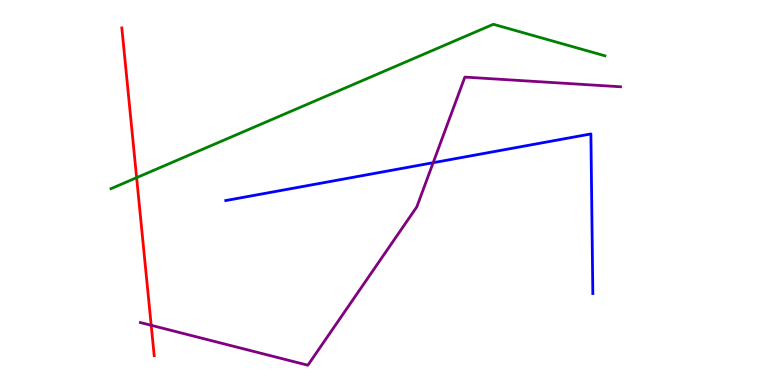[{'lines': ['blue', 'red'], 'intersections': []}, {'lines': ['green', 'red'], 'intersections': [{'x': 1.76, 'y': 5.39}]}, {'lines': ['purple', 'red'], 'intersections': [{'x': 1.95, 'y': 1.55}]}, {'lines': ['blue', 'green'], 'intersections': []}, {'lines': ['blue', 'purple'], 'intersections': [{'x': 5.59, 'y': 5.77}]}, {'lines': ['green', 'purple'], 'intersections': []}]